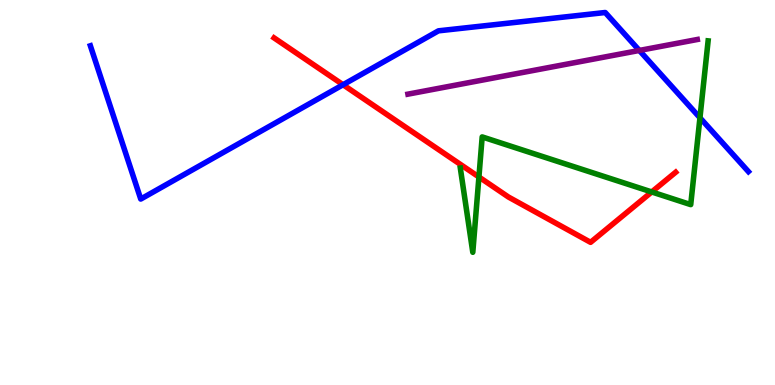[{'lines': ['blue', 'red'], 'intersections': [{'x': 4.43, 'y': 7.8}]}, {'lines': ['green', 'red'], 'intersections': [{'x': 6.18, 'y': 5.4}, {'x': 8.41, 'y': 5.01}]}, {'lines': ['purple', 'red'], 'intersections': []}, {'lines': ['blue', 'green'], 'intersections': [{'x': 9.03, 'y': 6.94}]}, {'lines': ['blue', 'purple'], 'intersections': [{'x': 8.25, 'y': 8.69}]}, {'lines': ['green', 'purple'], 'intersections': []}]